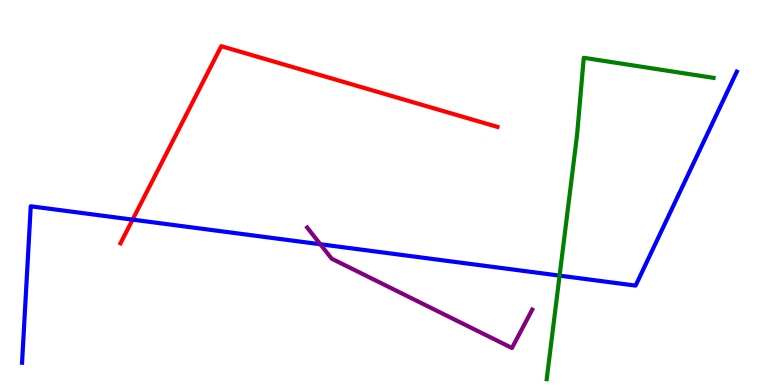[{'lines': ['blue', 'red'], 'intersections': [{'x': 1.71, 'y': 4.3}]}, {'lines': ['green', 'red'], 'intersections': []}, {'lines': ['purple', 'red'], 'intersections': []}, {'lines': ['blue', 'green'], 'intersections': [{'x': 7.22, 'y': 2.84}]}, {'lines': ['blue', 'purple'], 'intersections': [{'x': 4.13, 'y': 3.66}]}, {'lines': ['green', 'purple'], 'intersections': []}]